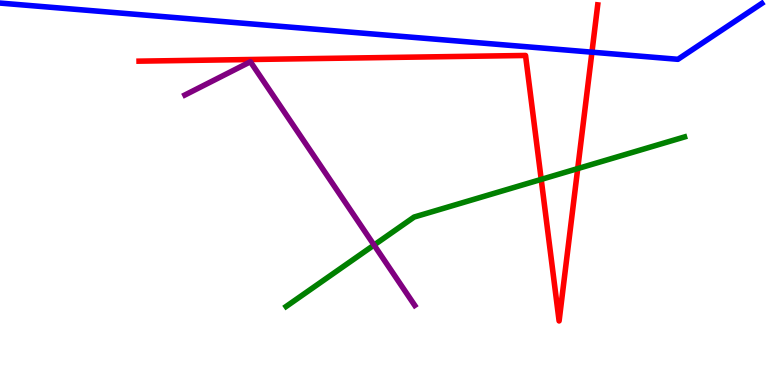[{'lines': ['blue', 'red'], 'intersections': [{'x': 7.64, 'y': 8.64}]}, {'lines': ['green', 'red'], 'intersections': [{'x': 6.98, 'y': 5.34}, {'x': 7.45, 'y': 5.62}]}, {'lines': ['purple', 'red'], 'intersections': []}, {'lines': ['blue', 'green'], 'intersections': []}, {'lines': ['blue', 'purple'], 'intersections': []}, {'lines': ['green', 'purple'], 'intersections': [{'x': 4.83, 'y': 3.64}]}]